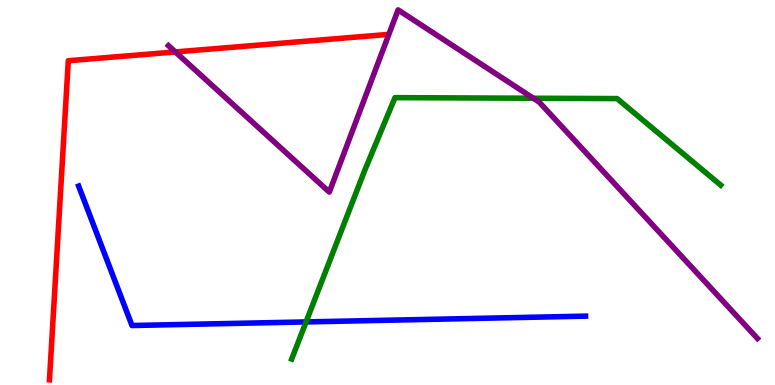[{'lines': ['blue', 'red'], 'intersections': []}, {'lines': ['green', 'red'], 'intersections': []}, {'lines': ['purple', 'red'], 'intersections': [{'x': 2.26, 'y': 8.65}]}, {'lines': ['blue', 'green'], 'intersections': [{'x': 3.95, 'y': 1.64}]}, {'lines': ['blue', 'purple'], 'intersections': []}, {'lines': ['green', 'purple'], 'intersections': [{'x': 6.88, 'y': 7.45}]}]